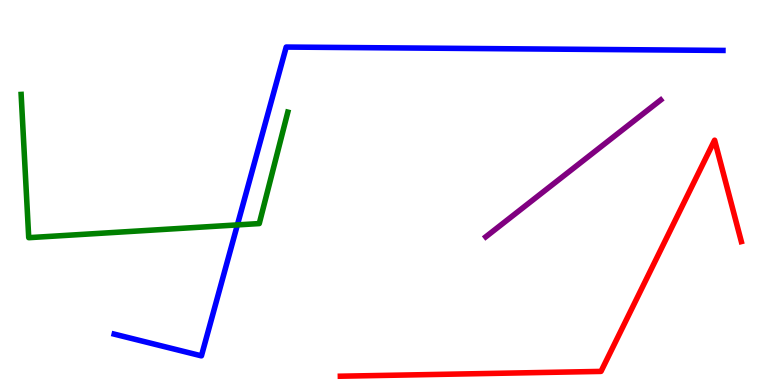[{'lines': ['blue', 'red'], 'intersections': []}, {'lines': ['green', 'red'], 'intersections': []}, {'lines': ['purple', 'red'], 'intersections': []}, {'lines': ['blue', 'green'], 'intersections': [{'x': 3.06, 'y': 4.16}]}, {'lines': ['blue', 'purple'], 'intersections': []}, {'lines': ['green', 'purple'], 'intersections': []}]